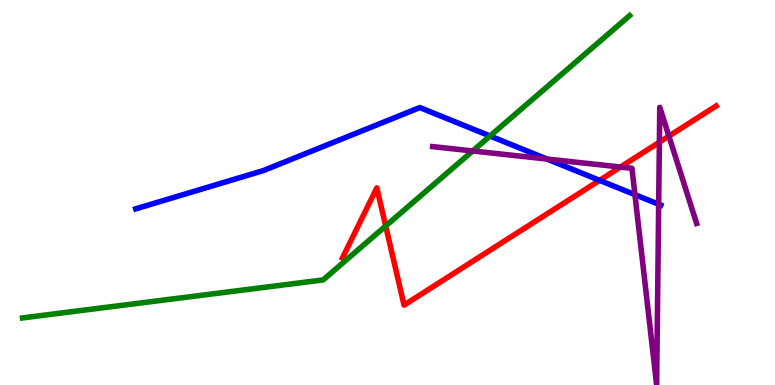[{'lines': ['blue', 'red'], 'intersections': [{'x': 7.74, 'y': 5.32}]}, {'lines': ['green', 'red'], 'intersections': [{'x': 4.98, 'y': 4.13}]}, {'lines': ['purple', 'red'], 'intersections': [{'x': 8.01, 'y': 5.66}, {'x': 8.51, 'y': 6.31}, {'x': 8.63, 'y': 6.46}]}, {'lines': ['blue', 'green'], 'intersections': [{'x': 6.32, 'y': 6.47}]}, {'lines': ['blue', 'purple'], 'intersections': [{'x': 7.06, 'y': 5.87}, {'x': 8.19, 'y': 4.94}, {'x': 8.5, 'y': 4.69}]}, {'lines': ['green', 'purple'], 'intersections': [{'x': 6.1, 'y': 6.08}]}]